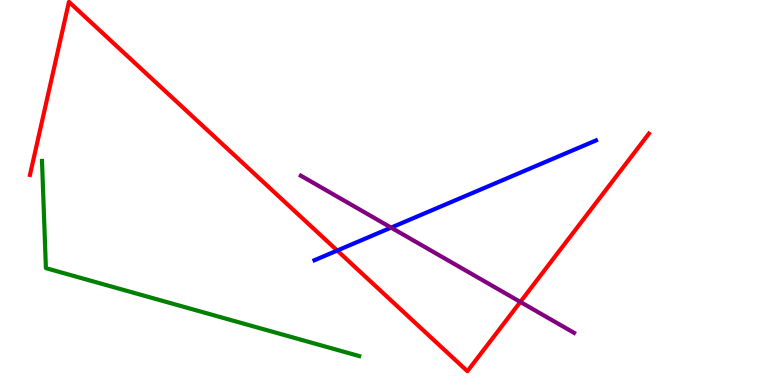[{'lines': ['blue', 'red'], 'intersections': [{'x': 4.35, 'y': 3.49}]}, {'lines': ['green', 'red'], 'intersections': []}, {'lines': ['purple', 'red'], 'intersections': [{'x': 6.71, 'y': 2.16}]}, {'lines': ['blue', 'green'], 'intersections': []}, {'lines': ['blue', 'purple'], 'intersections': [{'x': 5.05, 'y': 4.09}]}, {'lines': ['green', 'purple'], 'intersections': []}]